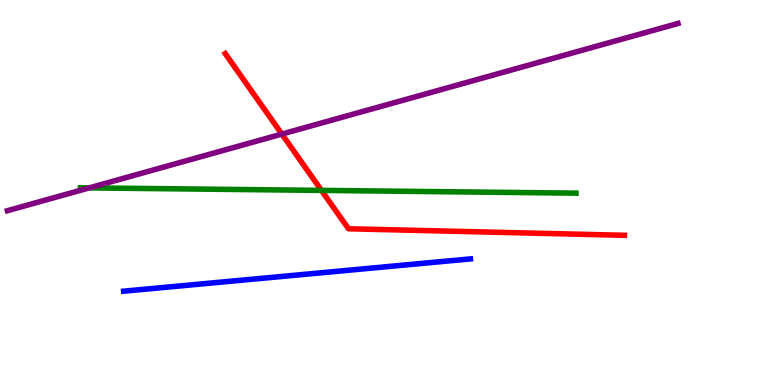[{'lines': ['blue', 'red'], 'intersections': []}, {'lines': ['green', 'red'], 'intersections': [{'x': 4.15, 'y': 5.05}]}, {'lines': ['purple', 'red'], 'intersections': [{'x': 3.64, 'y': 6.52}]}, {'lines': ['blue', 'green'], 'intersections': []}, {'lines': ['blue', 'purple'], 'intersections': []}, {'lines': ['green', 'purple'], 'intersections': [{'x': 1.15, 'y': 5.12}]}]